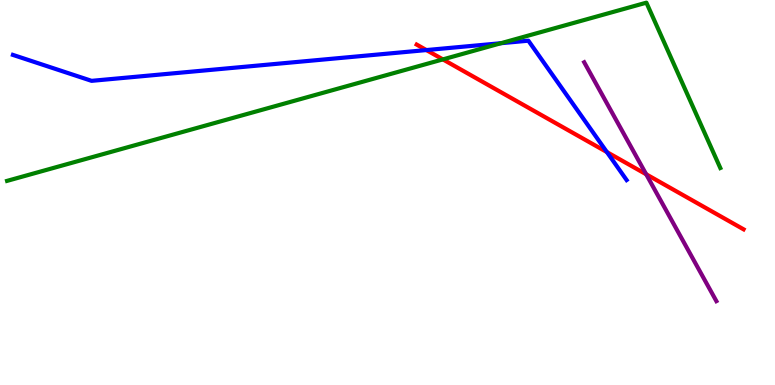[{'lines': ['blue', 'red'], 'intersections': [{'x': 5.5, 'y': 8.7}, {'x': 7.83, 'y': 6.05}]}, {'lines': ['green', 'red'], 'intersections': [{'x': 5.71, 'y': 8.46}]}, {'lines': ['purple', 'red'], 'intersections': [{'x': 8.34, 'y': 5.47}]}, {'lines': ['blue', 'green'], 'intersections': [{'x': 6.46, 'y': 8.88}]}, {'lines': ['blue', 'purple'], 'intersections': []}, {'lines': ['green', 'purple'], 'intersections': []}]